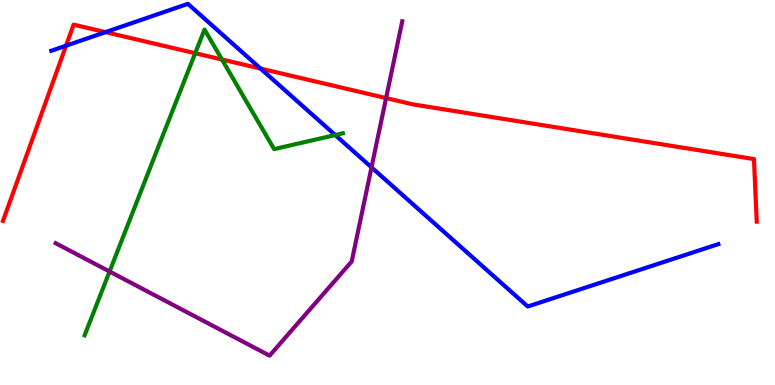[{'lines': ['blue', 'red'], 'intersections': [{'x': 0.852, 'y': 8.81}, {'x': 1.36, 'y': 9.16}, {'x': 3.36, 'y': 8.22}]}, {'lines': ['green', 'red'], 'intersections': [{'x': 2.52, 'y': 8.62}, {'x': 2.86, 'y': 8.45}]}, {'lines': ['purple', 'red'], 'intersections': [{'x': 4.98, 'y': 7.45}]}, {'lines': ['blue', 'green'], 'intersections': [{'x': 4.33, 'y': 6.49}]}, {'lines': ['blue', 'purple'], 'intersections': [{'x': 4.79, 'y': 5.65}]}, {'lines': ['green', 'purple'], 'intersections': [{'x': 1.41, 'y': 2.95}]}]